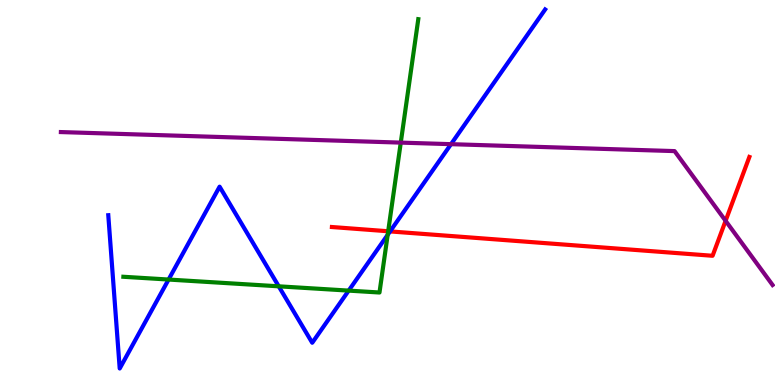[{'lines': ['blue', 'red'], 'intersections': [{'x': 5.03, 'y': 3.99}]}, {'lines': ['green', 'red'], 'intersections': [{'x': 5.01, 'y': 3.99}]}, {'lines': ['purple', 'red'], 'intersections': [{'x': 9.36, 'y': 4.26}]}, {'lines': ['blue', 'green'], 'intersections': [{'x': 2.18, 'y': 2.74}, {'x': 3.6, 'y': 2.56}, {'x': 4.5, 'y': 2.45}, {'x': 5.0, 'y': 3.9}]}, {'lines': ['blue', 'purple'], 'intersections': [{'x': 5.82, 'y': 6.26}]}, {'lines': ['green', 'purple'], 'intersections': [{'x': 5.17, 'y': 6.3}]}]